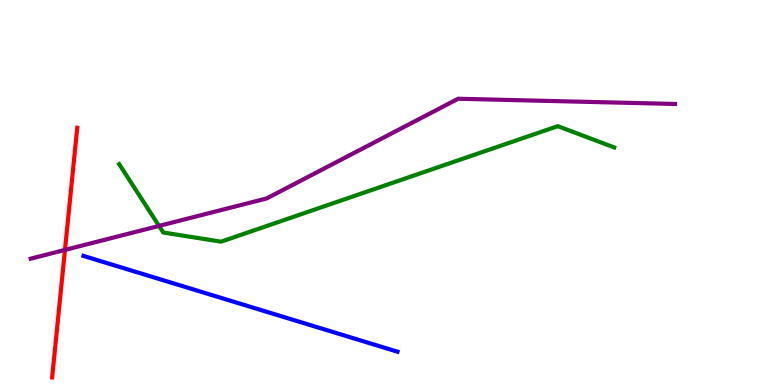[{'lines': ['blue', 'red'], 'intersections': []}, {'lines': ['green', 'red'], 'intersections': []}, {'lines': ['purple', 'red'], 'intersections': [{'x': 0.838, 'y': 3.51}]}, {'lines': ['blue', 'green'], 'intersections': []}, {'lines': ['blue', 'purple'], 'intersections': []}, {'lines': ['green', 'purple'], 'intersections': [{'x': 2.05, 'y': 4.13}]}]